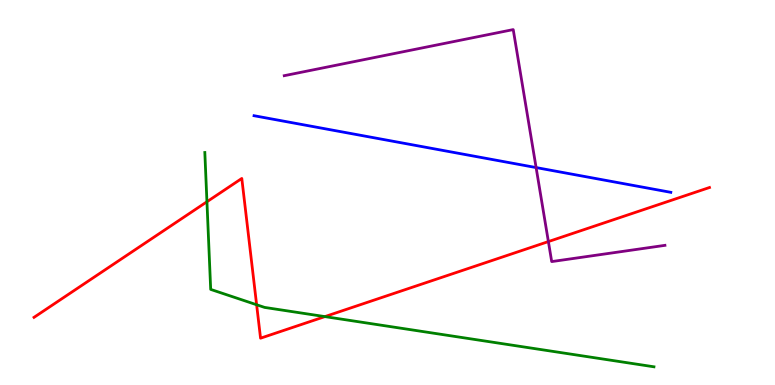[{'lines': ['blue', 'red'], 'intersections': []}, {'lines': ['green', 'red'], 'intersections': [{'x': 2.67, 'y': 4.76}, {'x': 3.31, 'y': 2.08}, {'x': 4.19, 'y': 1.78}]}, {'lines': ['purple', 'red'], 'intersections': [{'x': 7.08, 'y': 3.73}]}, {'lines': ['blue', 'green'], 'intersections': []}, {'lines': ['blue', 'purple'], 'intersections': [{'x': 6.92, 'y': 5.65}]}, {'lines': ['green', 'purple'], 'intersections': []}]